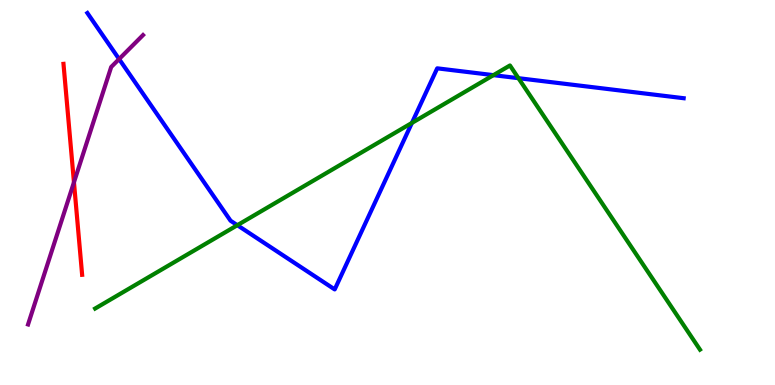[{'lines': ['blue', 'red'], 'intersections': []}, {'lines': ['green', 'red'], 'intersections': []}, {'lines': ['purple', 'red'], 'intersections': [{'x': 0.954, 'y': 5.26}]}, {'lines': ['blue', 'green'], 'intersections': [{'x': 3.06, 'y': 4.15}, {'x': 5.31, 'y': 6.81}, {'x': 6.37, 'y': 8.05}, {'x': 6.69, 'y': 7.97}]}, {'lines': ['blue', 'purple'], 'intersections': [{'x': 1.54, 'y': 8.47}]}, {'lines': ['green', 'purple'], 'intersections': []}]